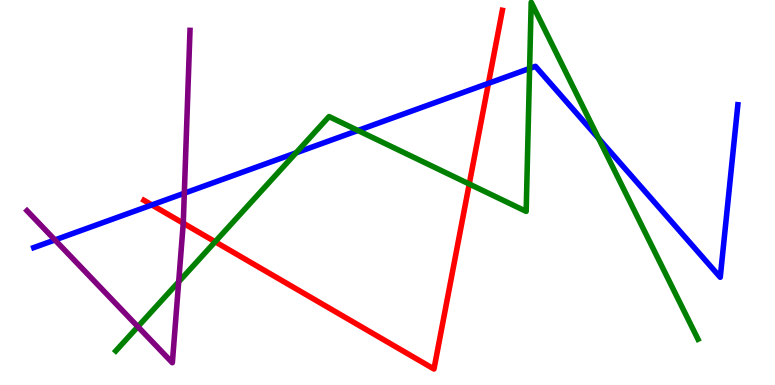[{'lines': ['blue', 'red'], 'intersections': [{'x': 1.96, 'y': 4.68}, {'x': 6.3, 'y': 7.84}]}, {'lines': ['green', 'red'], 'intersections': [{'x': 2.78, 'y': 3.72}, {'x': 6.05, 'y': 5.22}]}, {'lines': ['purple', 'red'], 'intersections': [{'x': 2.36, 'y': 4.2}]}, {'lines': ['blue', 'green'], 'intersections': [{'x': 3.82, 'y': 6.03}, {'x': 4.62, 'y': 6.61}, {'x': 6.83, 'y': 8.22}, {'x': 7.72, 'y': 6.4}]}, {'lines': ['blue', 'purple'], 'intersections': [{'x': 0.709, 'y': 3.77}, {'x': 2.38, 'y': 4.98}]}, {'lines': ['green', 'purple'], 'intersections': [{'x': 1.78, 'y': 1.52}, {'x': 2.31, 'y': 2.68}]}]